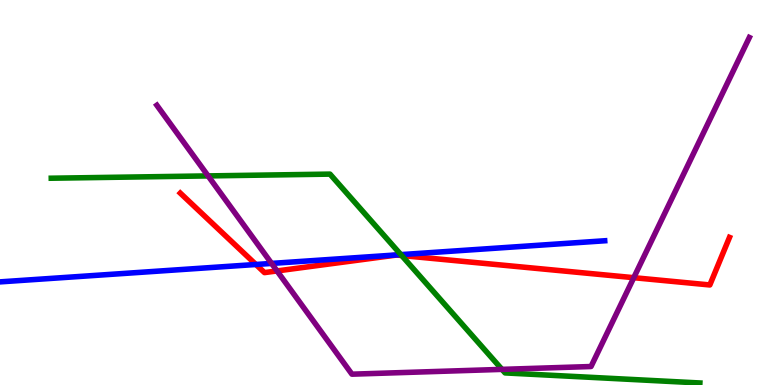[{'lines': ['blue', 'red'], 'intersections': [{'x': 3.3, 'y': 3.13}]}, {'lines': ['green', 'red'], 'intersections': [{'x': 5.18, 'y': 3.36}]}, {'lines': ['purple', 'red'], 'intersections': [{'x': 3.57, 'y': 2.96}, {'x': 8.18, 'y': 2.79}]}, {'lines': ['blue', 'green'], 'intersections': [{'x': 5.17, 'y': 3.39}]}, {'lines': ['blue', 'purple'], 'intersections': [{'x': 3.5, 'y': 3.16}]}, {'lines': ['green', 'purple'], 'intersections': [{'x': 2.69, 'y': 5.43}, {'x': 6.48, 'y': 0.406}]}]